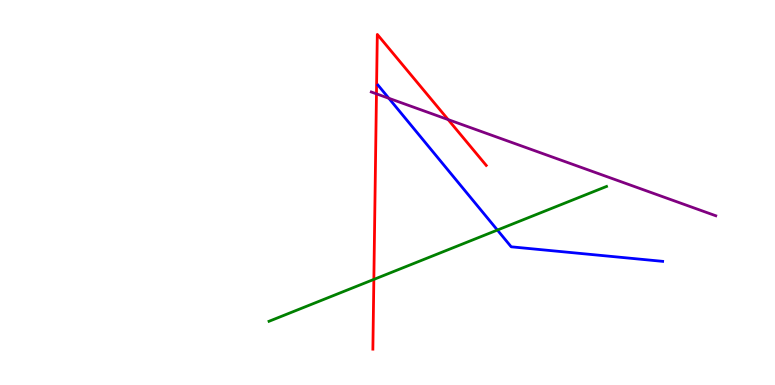[{'lines': ['blue', 'red'], 'intersections': []}, {'lines': ['green', 'red'], 'intersections': [{'x': 4.82, 'y': 2.74}]}, {'lines': ['purple', 'red'], 'intersections': [{'x': 4.86, 'y': 7.56}, {'x': 5.78, 'y': 6.89}]}, {'lines': ['blue', 'green'], 'intersections': [{'x': 6.42, 'y': 4.02}]}, {'lines': ['blue', 'purple'], 'intersections': [{'x': 5.02, 'y': 7.45}]}, {'lines': ['green', 'purple'], 'intersections': []}]